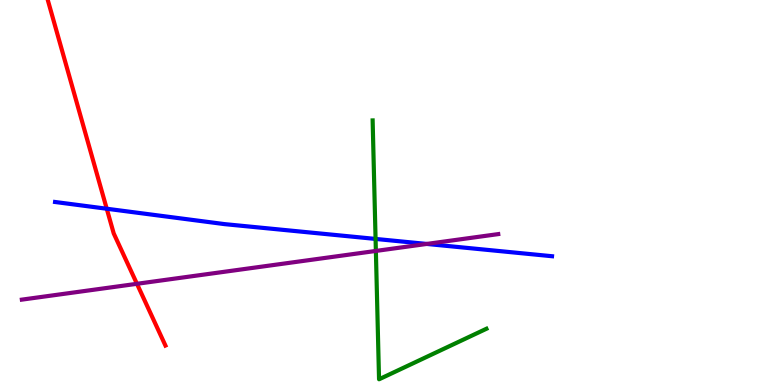[{'lines': ['blue', 'red'], 'intersections': [{'x': 1.38, 'y': 4.58}]}, {'lines': ['green', 'red'], 'intersections': []}, {'lines': ['purple', 'red'], 'intersections': [{'x': 1.77, 'y': 2.63}]}, {'lines': ['blue', 'green'], 'intersections': [{'x': 4.85, 'y': 3.79}]}, {'lines': ['blue', 'purple'], 'intersections': [{'x': 5.51, 'y': 3.66}]}, {'lines': ['green', 'purple'], 'intersections': [{'x': 4.85, 'y': 3.48}]}]